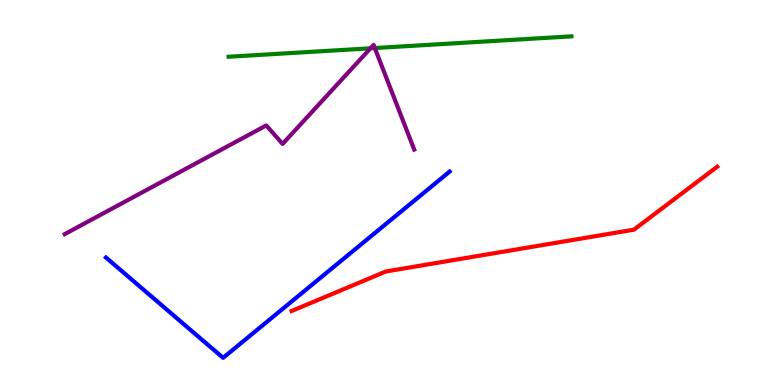[{'lines': ['blue', 'red'], 'intersections': []}, {'lines': ['green', 'red'], 'intersections': []}, {'lines': ['purple', 'red'], 'intersections': []}, {'lines': ['blue', 'green'], 'intersections': []}, {'lines': ['blue', 'purple'], 'intersections': []}, {'lines': ['green', 'purple'], 'intersections': [{'x': 4.78, 'y': 8.75}, {'x': 4.84, 'y': 8.75}]}]